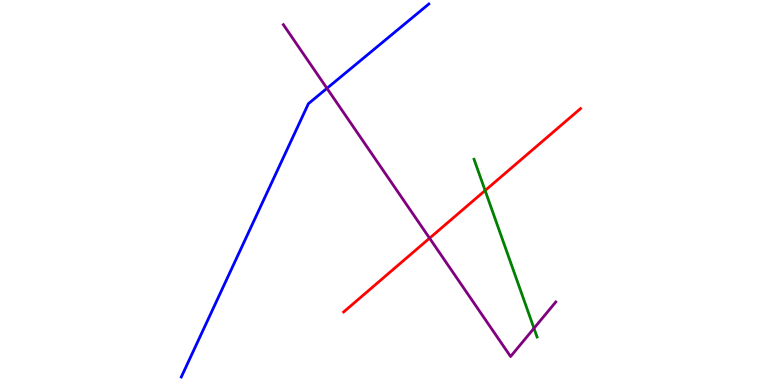[{'lines': ['blue', 'red'], 'intersections': []}, {'lines': ['green', 'red'], 'intersections': [{'x': 6.26, 'y': 5.05}]}, {'lines': ['purple', 'red'], 'intersections': [{'x': 5.54, 'y': 3.81}]}, {'lines': ['blue', 'green'], 'intersections': []}, {'lines': ['blue', 'purple'], 'intersections': [{'x': 4.22, 'y': 7.71}]}, {'lines': ['green', 'purple'], 'intersections': [{'x': 6.89, 'y': 1.47}]}]